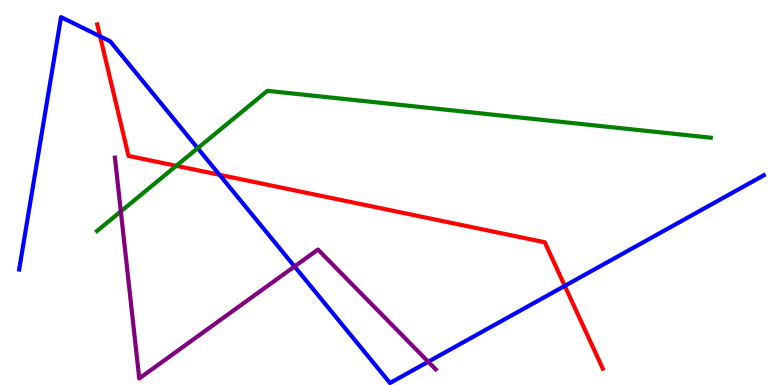[{'lines': ['blue', 'red'], 'intersections': [{'x': 1.29, 'y': 9.06}, {'x': 2.83, 'y': 5.46}, {'x': 7.29, 'y': 2.57}]}, {'lines': ['green', 'red'], 'intersections': [{'x': 2.27, 'y': 5.69}]}, {'lines': ['purple', 'red'], 'intersections': []}, {'lines': ['blue', 'green'], 'intersections': [{'x': 2.55, 'y': 6.15}]}, {'lines': ['blue', 'purple'], 'intersections': [{'x': 3.8, 'y': 3.08}, {'x': 5.53, 'y': 0.604}]}, {'lines': ['green', 'purple'], 'intersections': [{'x': 1.56, 'y': 4.51}]}]